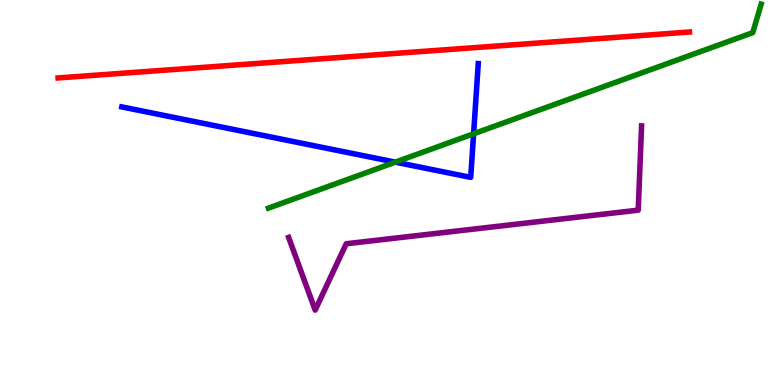[{'lines': ['blue', 'red'], 'intersections': []}, {'lines': ['green', 'red'], 'intersections': []}, {'lines': ['purple', 'red'], 'intersections': []}, {'lines': ['blue', 'green'], 'intersections': [{'x': 5.1, 'y': 5.79}, {'x': 6.11, 'y': 6.52}]}, {'lines': ['blue', 'purple'], 'intersections': []}, {'lines': ['green', 'purple'], 'intersections': []}]